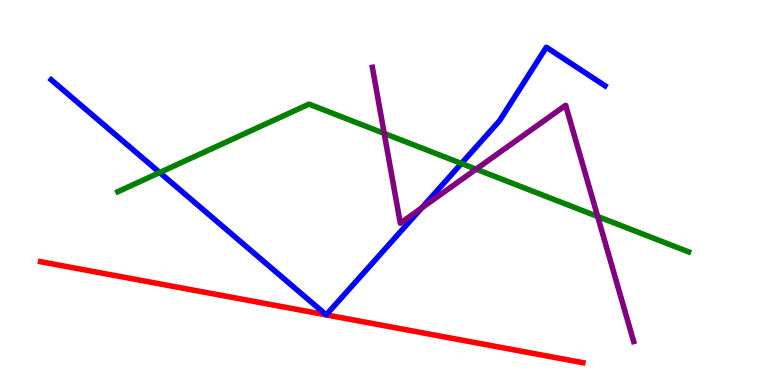[{'lines': ['blue', 'red'], 'intersections': []}, {'lines': ['green', 'red'], 'intersections': []}, {'lines': ['purple', 'red'], 'intersections': []}, {'lines': ['blue', 'green'], 'intersections': [{'x': 2.06, 'y': 5.52}, {'x': 5.95, 'y': 5.75}]}, {'lines': ['blue', 'purple'], 'intersections': [{'x': 5.44, 'y': 4.6}]}, {'lines': ['green', 'purple'], 'intersections': [{'x': 4.96, 'y': 6.53}, {'x': 6.14, 'y': 5.61}, {'x': 7.71, 'y': 4.38}]}]